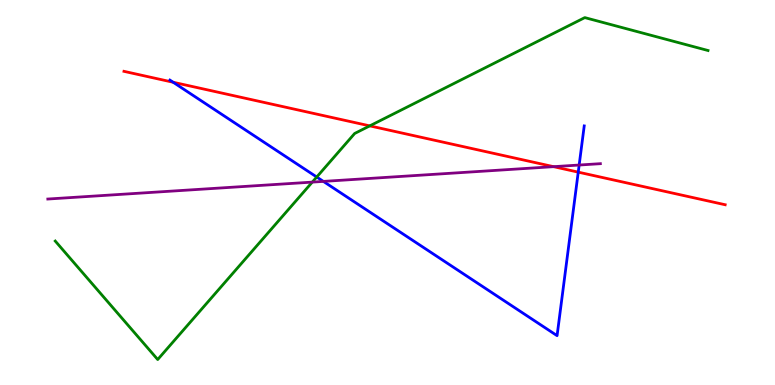[{'lines': ['blue', 'red'], 'intersections': [{'x': 2.23, 'y': 7.86}, {'x': 7.46, 'y': 5.53}]}, {'lines': ['green', 'red'], 'intersections': [{'x': 4.77, 'y': 6.73}]}, {'lines': ['purple', 'red'], 'intersections': [{'x': 7.14, 'y': 5.67}]}, {'lines': ['blue', 'green'], 'intersections': [{'x': 4.09, 'y': 5.4}]}, {'lines': ['blue', 'purple'], 'intersections': [{'x': 4.17, 'y': 5.29}, {'x': 7.47, 'y': 5.71}]}, {'lines': ['green', 'purple'], 'intersections': [{'x': 4.03, 'y': 5.27}]}]